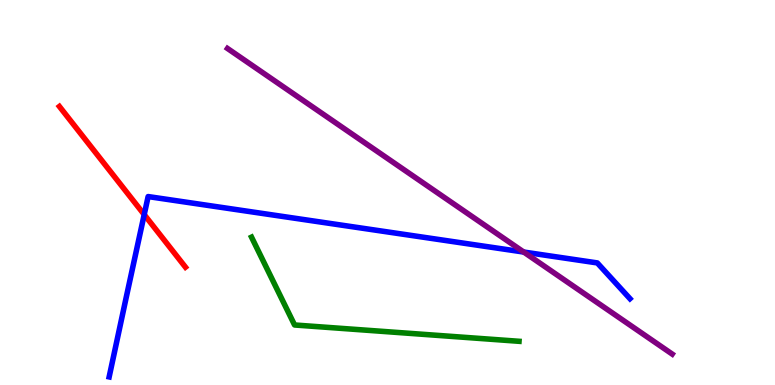[{'lines': ['blue', 'red'], 'intersections': [{'x': 1.86, 'y': 4.43}]}, {'lines': ['green', 'red'], 'intersections': []}, {'lines': ['purple', 'red'], 'intersections': []}, {'lines': ['blue', 'green'], 'intersections': []}, {'lines': ['blue', 'purple'], 'intersections': [{'x': 6.76, 'y': 3.45}]}, {'lines': ['green', 'purple'], 'intersections': []}]